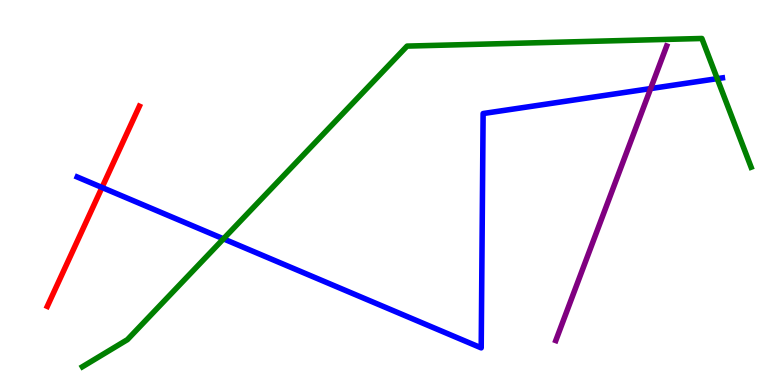[{'lines': ['blue', 'red'], 'intersections': [{'x': 1.32, 'y': 5.13}]}, {'lines': ['green', 'red'], 'intersections': []}, {'lines': ['purple', 'red'], 'intersections': []}, {'lines': ['blue', 'green'], 'intersections': [{'x': 2.88, 'y': 3.8}, {'x': 9.25, 'y': 7.96}]}, {'lines': ['blue', 'purple'], 'intersections': [{'x': 8.4, 'y': 7.7}]}, {'lines': ['green', 'purple'], 'intersections': []}]